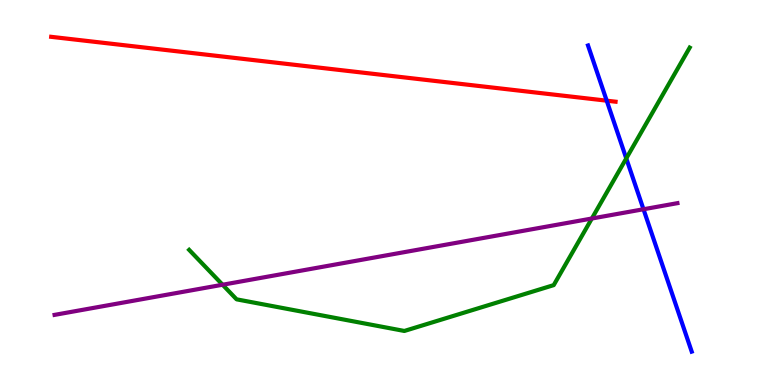[{'lines': ['blue', 'red'], 'intersections': [{'x': 7.83, 'y': 7.38}]}, {'lines': ['green', 'red'], 'intersections': []}, {'lines': ['purple', 'red'], 'intersections': []}, {'lines': ['blue', 'green'], 'intersections': [{'x': 8.08, 'y': 5.89}]}, {'lines': ['blue', 'purple'], 'intersections': [{'x': 8.3, 'y': 4.56}]}, {'lines': ['green', 'purple'], 'intersections': [{'x': 2.87, 'y': 2.6}, {'x': 7.64, 'y': 4.32}]}]